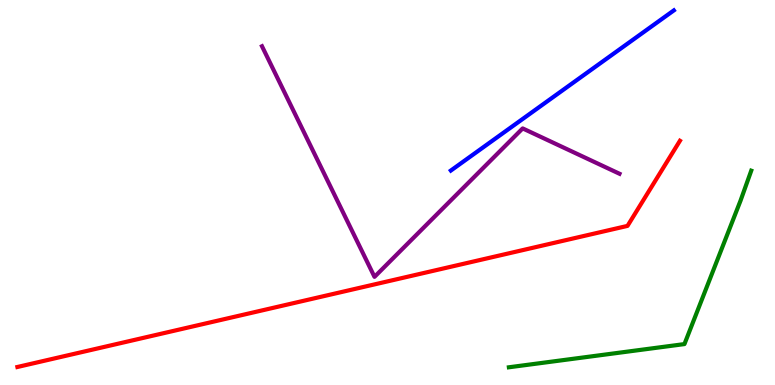[{'lines': ['blue', 'red'], 'intersections': []}, {'lines': ['green', 'red'], 'intersections': []}, {'lines': ['purple', 'red'], 'intersections': []}, {'lines': ['blue', 'green'], 'intersections': []}, {'lines': ['blue', 'purple'], 'intersections': []}, {'lines': ['green', 'purple'], 'intersections': []}]